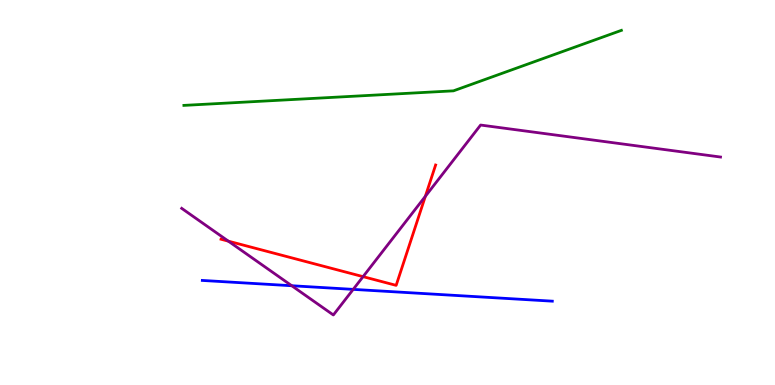[{'lines': ['blue', 'red'], 'intersections': []}, {'lines': ['green', 'red'], 'intersections': []}, {'lines': ['purple', 'red'], 'intersections': [{'x': 2.95, 'y': 3.74}, {'x': 4.68, 'y': 2.81}, {'x': 5.49, 'y': 4.9}]}, {'lines': ['blue', 'green'], 'intersections': []}, {'lines': ['blue', 'purple'], 'intersections': [{'x': 3.76, 'y': 2.58}, {'x': 4.56, 'y': 2.48}]}, {'lines': ['green', 'purple'], 'intersections': []}]